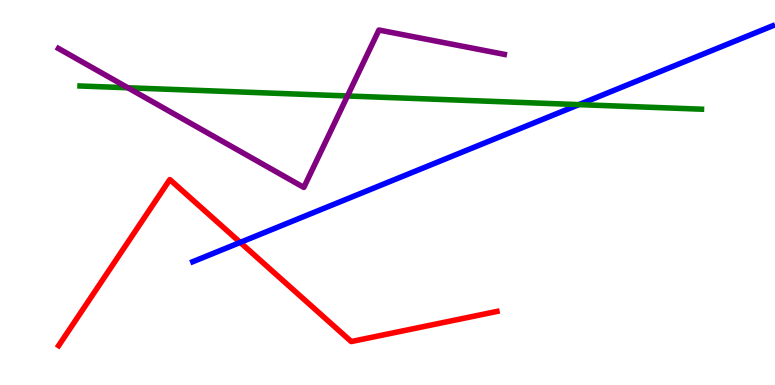[{'lines': ['blue', 'red'], 'intersections': [{'x': 3.1, 'y': 3.7}]}, {'lines': ['green', 'red'], 'intersections': []}, {'lines': ['purple', 'red'], 'intersections': []}, {'lines': ['blue', 'green'], 'intersections': [{'x': 7.47, 'y': 7.28}]}, {'lines': ['blue', 'purple'], 'intersections': []}, {'lines': ['green', 'purple'], 'intersections': [{'x': 1.65, 'y': 7.72}, {'x': 4.48, 'y': 7.51}]}]